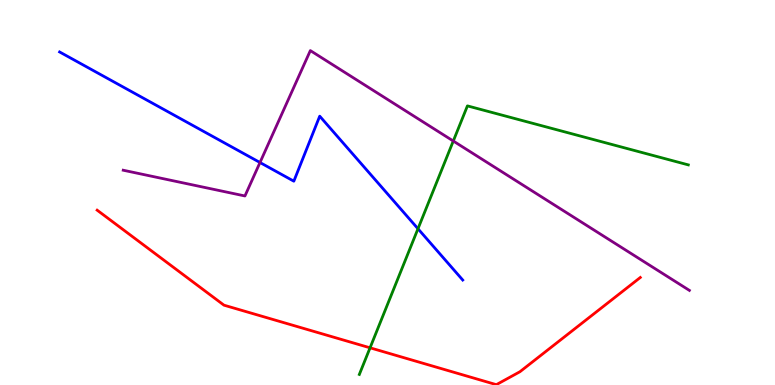[{'lines': ['blue', 'red'], 'intersections': []}, {'lines': ['green', 'red'], 'intersections': [{'x': 4.77, 'y': 0.966}]}, {'lines': ['purple', 'red'], 'intersections': []}, {'lines': ['blue', 'green'], 'intersections': [{'x': 5.39, 'y': 4.06}]}, {'lines': ['blue', 'purple'], 'intersections': [{'x': 3.35, 'y': 5.78}]}, {'lines': ['green', 'purple'], 'intersections': [{'x': 5.85, 'y': 6.34}]}]